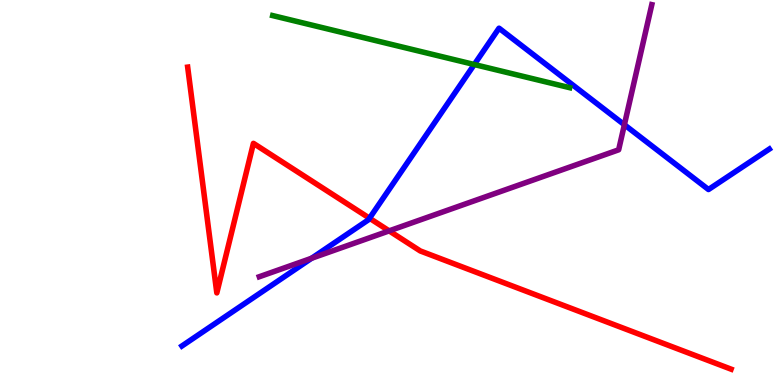[{'lines': ['blue', 'red'], 'intersections': [{'x': 4.77, 'y': 4.33}]}, {'lines': ['green', 'red'], 'intersections': []}, {'lines': ['purple', 'red'], 'intersections': [{'x': 5.02, 'y': 4.0}]}, {'lines': ['blue', 'green'], 'intersections': [{'x': 6.12, 'y': 8.32}]}, {'lines': ['blue', 'purple'], 'intersections': [{'x': 4.02, 'y': 3.29}, {'x': 8.06, 'y': 6.76}]}, {'lines': ['green', 'purple'], 'intersections': []}]